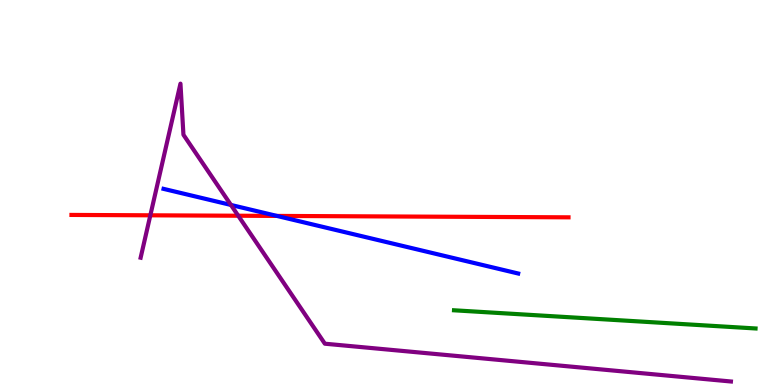[{'lines': ['blue', 'red'], 'intersections': [{'x': 3.57, 'y': 4.39}]}, {'lines': ['green', 'red'], 'intersections': []}, {'lines': ['purple', 'red'], 'intersections': [{'x': 1.94, 'y': 4.41}, {'x': 3.07, 'y': 4.4}]}, {'lines': ['blue', 'green'], 'intersections': []}, {'lines': ['blue', 'purple'], 'intersections': [{'x': 2.98, 'y': 4.68}]}, {'lines': ['green', 'purple'], 'intersections': []}]